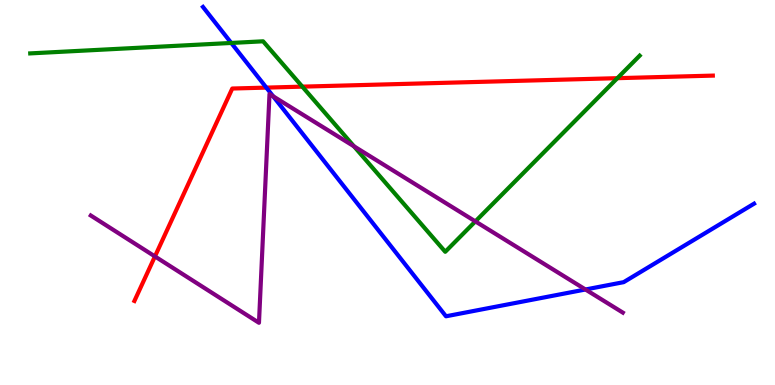[{'lines': ['blue', 'red'], 'intersections': [{'x': 3.44, 'y': 7.72}]}, {'lines': ['green', 'red'], 'intersections': [{'x': 3.9, 'y': 7.75}, {'x': 7.97, 'y': 7.97}]}, {'lines': ['purple', 'red'], 'intersections': [{'x': 2.0, 'y': 3.34}]}, {'lines': ['blue', 'green'], 'intersections': [{'x': 2.98, 'y': 8.88}]}, {'lines': ['blue', 'purple'], 'intersections': [{'x': 3.53, 'y': 7.5}, {'x': 7.55, 'y': 2.48}]}, {'lines': ['green', 'purple'], 'intersections': [{'x': 4.57, 'y': 6.2}, {'x': 6.13, 'y': 4.25}]}]